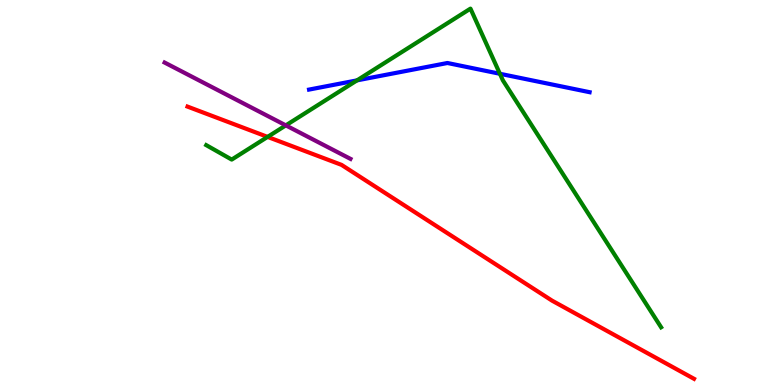[{'lines': ['blue', 'red'], 'intersections': []}, {'lines': ['green', 'red'], 'intersections': [{'x': 3.45, 'y': 6.44}]}, {'lines': ['purple', 'red'], 'intersections': []}, {'lines': ['blue', 'green'], 'intersections': [{'x': 4.61, 'y': 7.91}, {'x': 6.45, 'y': 8.08}]}, {'lines': ['blue', 'purple'], 'intersections': []}, {'lines': ['green', 'purple'], 'intersections': [{'x': 3.69, 'y': 6.74}]}]